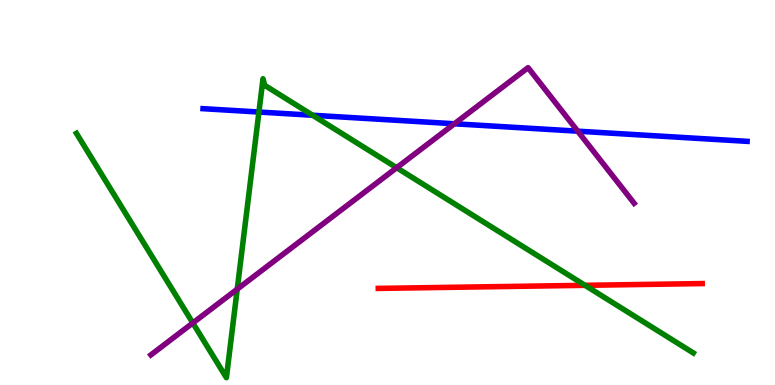[{'lines': ['blue', 'red'], 'intersections': []}, {'lines': ['green', 'red'], 'intersections': [{'x': 7.55, 'y': 2.59}]}, {'lines': ['purple', 'red'], 'intersections': []}, {'lines': ['blue', 'green'], 'intersections': [{'x': 3.34, 'y': 7.09}, {'x': 4.03, 'y': 7.01}]}, {'lines': ['blue', 'purple'], 'intersections': [{'x': 5.86, 'y': 6.79}, {'x': 7.45, 'y': 6.59}]}, {'lines': ['green', 'purple'], 'intersections': [{'x': 2.49, 'y': 1.61}, {'x': 3.06, 'y': 2.49}, {'x': 5.12, 'y': 5.64}]}]